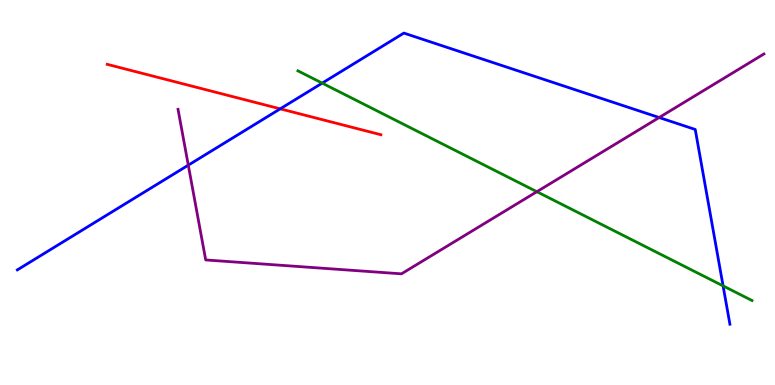[{'lines': ['blue', 'red'], 'intersections': [{'x': 3.62, 'y': 7.17}]}, {'lines': ['green', 'red'], 'intersections': []}, {'lines': ['purple', 'red'], 'intersections': []}, {'lines': ['blue', 'green'], 'intersections': [{'x': 4.16, 'y': 7.84}, {'x': 9.33, 'y': 2.57}]}, {'lines': ['blue', 'purple'], 'intersections': [{'x': 2.43, 'y': 5.71}, {'x': 8.51, 'y': 6.95}]}, {'lines': ['green', 'purple'], 'intersections': [{'x': 6.93, 'y': 5.02}]}]